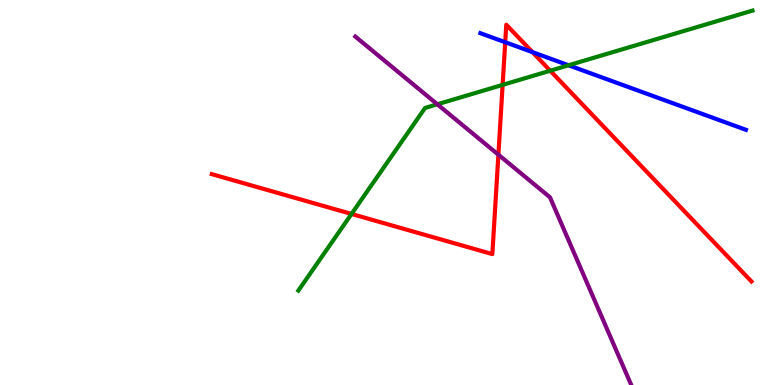[{'lines': ['blue', 'red'], 'intersections': [{'x': 6.52, 'y': 8.9}, {'x': 6.87, 'y': 8.65}]}, {'lines': ['green', 'red'], 'intersections': [{'x': 4.54, 'y': 4.44}, {'x': 6.49, 'y': 7.8}, {'x': 7.1, 'y': 8.16}]}, {'lines': ['purple', 'red'], 'intersections': [{'x': 6.43, 'y': 5.98}]}, {'lines': ['blue', 'green'], 'intersections': [{'x': 7.34, 'y': 8.3}]}, {'lines': ['blue', 'purple'], 'intersections': []}, {'lines': ['green', 'purple'], 'intersections': [{'x': 5.64, 'y': 7.29}]}]